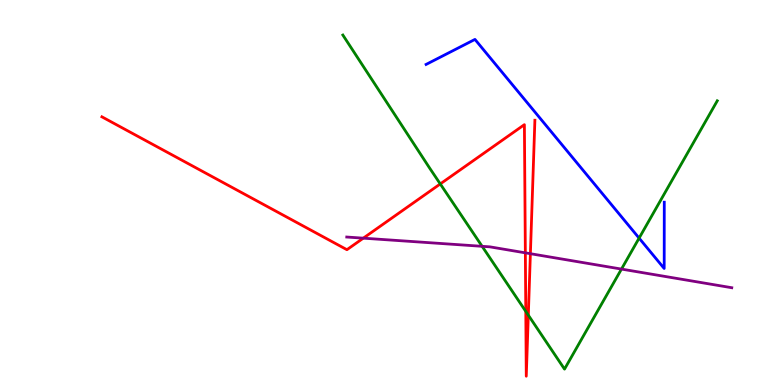[{'lines': ['blue', 'red'], 'intersections': []}, {'lines': ['green', 'red'], 'intersections': [{'x': 5.68, 'y': 5.22}, {'x': 6.78, 'y': 1.91}, {'x': 6.82, 'y': 1.81}]}, {'lines': ['purple', 'red'], 'intersections': [{'x': 4.69, 'y': 3.81}, {'x': 6.78, 'y': 3.43}, {'x': 6.84, 'y': 3.41}]}, {'lines': ['blue', 'green'], 'intersections': [{'x': 8.25, 'y': 3.82}]}, {'lines': ['blue', 'purple'], 'intersections': []}, {'lines': ['green', 'purple'], 'intersections': [{'x': 6.22, 'y': 3.6}, {'x': 8.02, 'y': 3.01}]}]